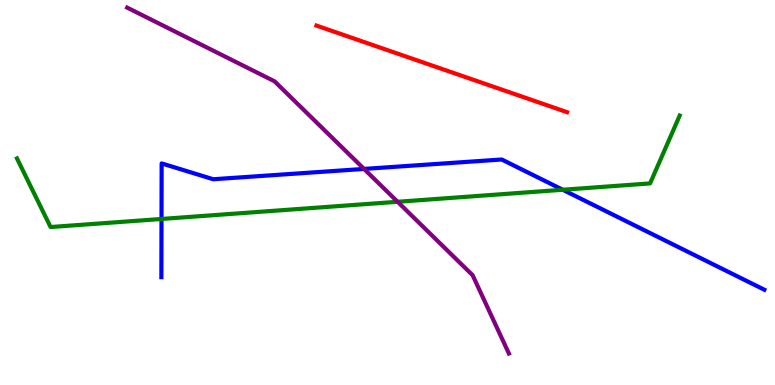[{'lines': ['blue', 'red'], 'intersections': []}, {'lines': ['green', 'red'], 'intersections': []}, {'lines': ['purple', 'red'], 'intersections': []}, {'lines': ['blue', 'green'], 'intersections': [{'x': 2.08, 'y': 4.31}, {'x': 7.26, 'y': 5.07}]}, {'lines': ['blue', 'purple'], 'intersections': [{'x': 4.7, 'y': 5.61}]}, {'lines': ['green', 'purple'], 'intersections': [{'x': 5.13, 'y': 4.76}]}]